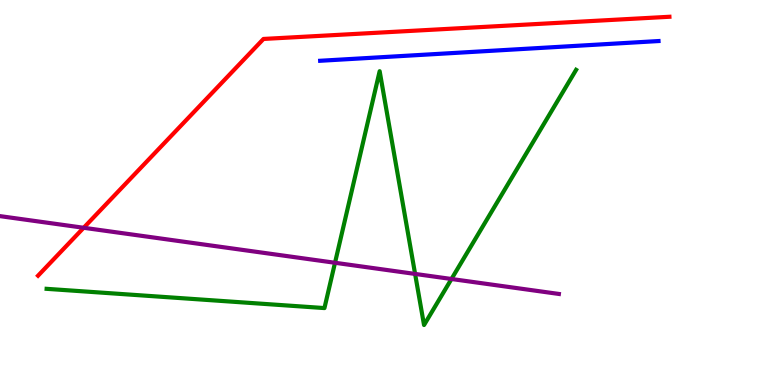[{'lines': ['blue', 'red'], 'intersections': []}, {'lines': ['green', 'red'], 'intersections': []}, {'lines': ['purple', 'red'], 'intersections': [{'x': 1.08, 'y': 4.08}]}, {'lines': ['blue', 'green'], 'intersections': []}, {'lines': ['blue', 'purple'], 'intersections': []}, {'lines': ['green', 'purple'], 'intersections': [{'x': 4.32, 'y': 3.17}, {'x': 5.36, 'y': 2.88}, {'x': 5.83, 'y': 2.75}]}]